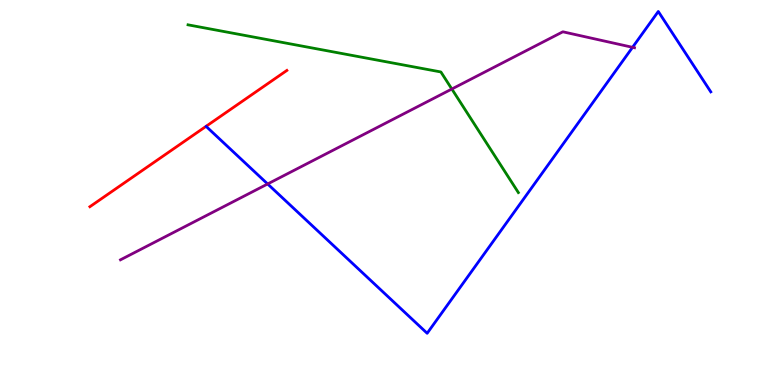[{'lines': ['blue', 'red'], 'intersections': []}, {'lines': ['green', 'red'], 'intersections': []}, {'lines': ['purple', 'red'], 'intersections': []}, {'lines': ['blue', 'green'], 'intersections': []}, {'lines': ['blue', 'purple'], 'intersections': [{'x': 3.45, 'y': 5.22}, {'x': 8.16, 'y': 8.77}]}, {'lines': ['green', 'purple'], 'intersections': [{'x': 5.83, 'y': 7.69}]}]